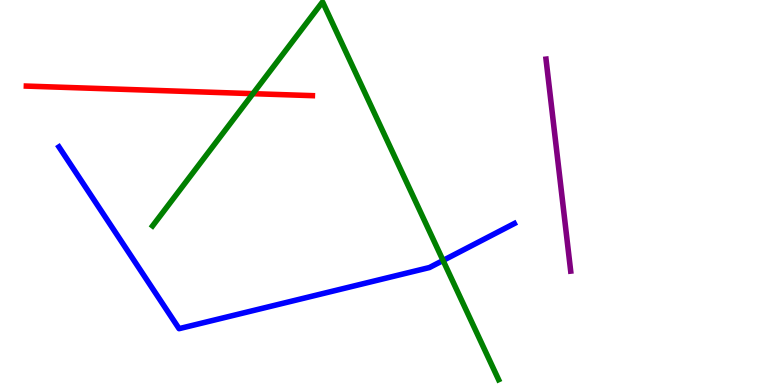[{'lines': ['blue', 'red'], 'intersections': []}, {'lines': ['green', 'red'], 'intersections': [{'x': 3.26, 'y': 7.57}]}, {'lines': ['purple', 'red'], 'intersections': []}, {'lines': ['blue', 'green'], 'intersections': [{'x': 5.72, 'y': 3.23}]}, {'lines': ['blue', 'purple'], 'intersections': []}, {'lines': ['green', 'purple'], 'intersections': []}]